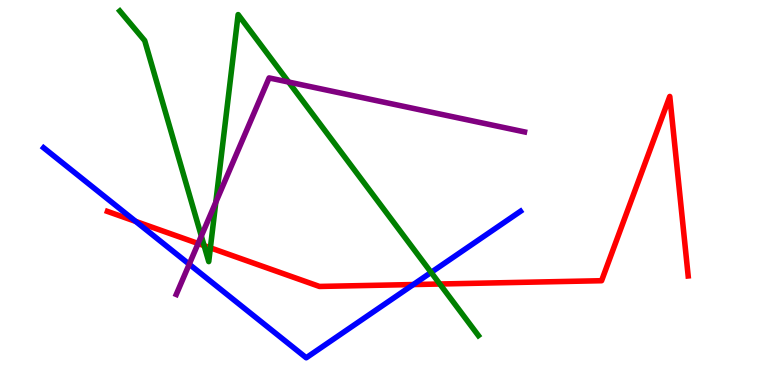[{'lines': ['blue', 'red'], 'intersections': [{'x': 1.75, 'y': 4.25}, {'x': 5.33, 'y': 2.61}]}, {'lines': ['green', 'red'], 'intersections': [{'x': 2.63, 'y': 3.62}, {'x': 2.71, 'y': 3.56}, {'x': 5.67, 'y': 2.62}]}, {'lines': ['purple', 'red'], 'intersections': [{'x': 2.56, 'y': 3.68}]}, {'lines': ['blue', 'green'], 'intersections': [{'x': 5.56, 'y': 2.92}]}, {'lines': ['blue', 'purple'], 'intersections': [{'x': 2.44, 'y': 3.14}]}, {'lines': ['green', 'purple'], 'intersections': [{'x': 2.6, 'y': 3.87}, {'x': 2.78, 'y': 4.75}, {'x': 3.72, 'y': 7.87}]}]